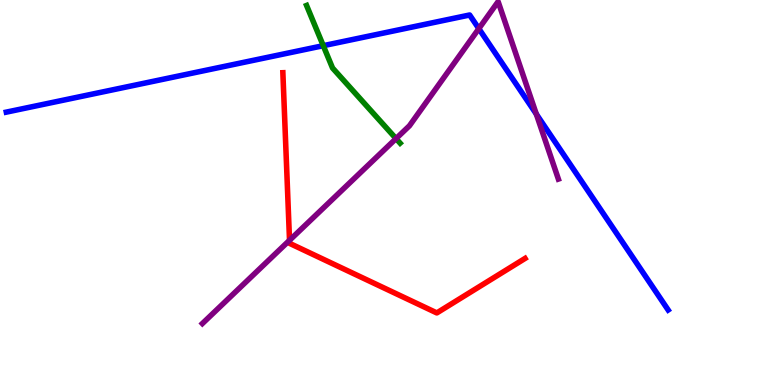[{'lines': ['blue', 'red'], 'intersections': []}, {'lines': ['green', 'red'], 'intersections': []}, {'lines': ['purple', 'red'], 'intersections': [{'x': 3.74, 'y': 3.76}]}, {'lines': ['blue', 'green'], 'intersections': [{'x': 4.17, 'y': 8.81}]}, {'lines': ['blue', 'purple'], 'intersections': [{'x': 6.18, 'y': 9.26}, {'x': 6.92, 'y': 7.04}]}, {'lines': ['green', 'purple'], 'intersections': [{'x': 5.11, 'y': 6.4}]}]